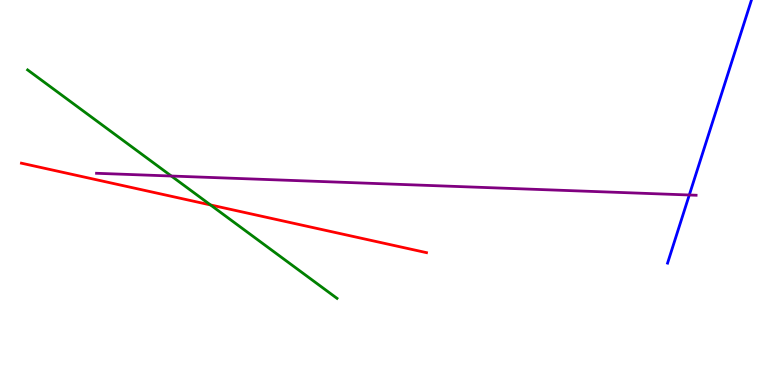[{'lines': ['blue', 'red'], 'intersections': []}, {'lines': ['green', 'red'], 'intersections': [{'x': 2.72, 'y': 4.68}]}, {'lines': ['purple', 'red'], 'intersections': []}, {'lines': ['blue', 'green'], 'intersections': []}, {'lines': ['blue', 'purple'], 'intersections': [{'x': 8.89, 'y': 4.94}]}, {'lines': ['green', 'purple'], 'intersections': [{'x': 2.21, 'y': 5.43}]}]